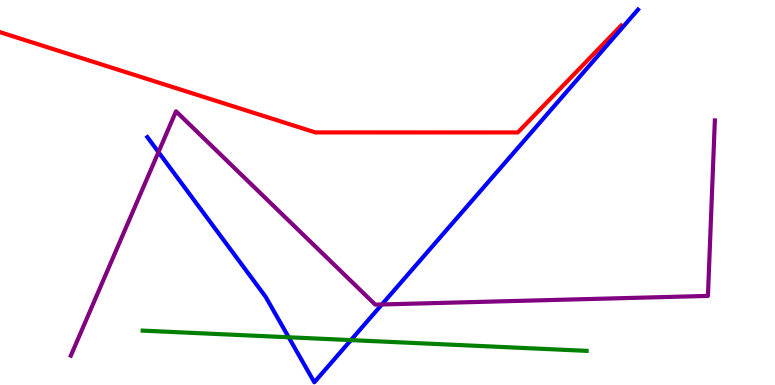[{'lines': ['blue', 'red'], 'intersections': []}, {'lines': ['green', 'red'], 'intersections': []}, {'lines': ['purple', 'red'], 'intersections': []}, {'lines': ['blue', 'green'], 'intersections': [{'x': 3.73, 'y': 1.24}, {'x': 4.53, 'y': 1.17}]}, {'lines': ['blue', 'purple'], 'intersections': [{'x': 2.04, 'y': 6.05}, {'x': 4.93, 'y': 2.09}]}, {'lines': ['green', 'purple'], 'intersections': []}]